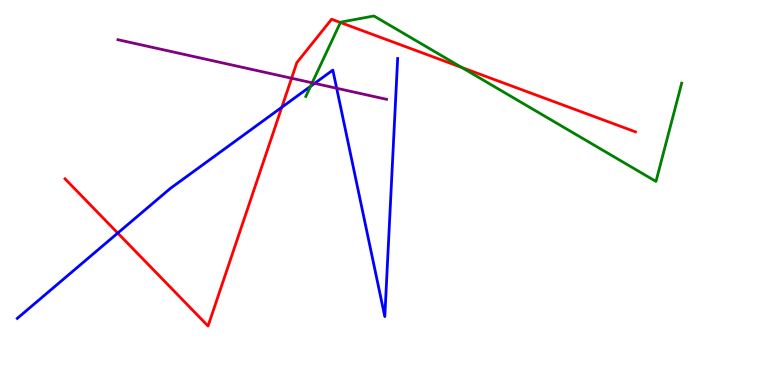[{'lines': ['blue', 'red'], 'intersections': [{'x': 1.52, 'y': 3.95}, {'x': 3.64, 'y': 7.21}]}, {'lines': ['green', 'red'], 'intersections': [{'x': 4.39, 'y': 9.42}, {'x': 5.96, 'y': 8.25}]}, {'lines': ['purple', 'red'], 'intersections': [{'x': 3.76, 'y': 7.97}]}, {'lines': ['blue', 'green'], 'intersections': [{'x': 4.01, 'y': 7.76}]}, {'lines': ['blue', 'purple'], 'intersections': [{'x': 4.06, 'y': 7.83}, {'x': 4.34, 'y': 7.71}]}, {'lines': ['green', 'purple'], 'intersections': [{'x': 4.03, 'y': 7.85}]}]